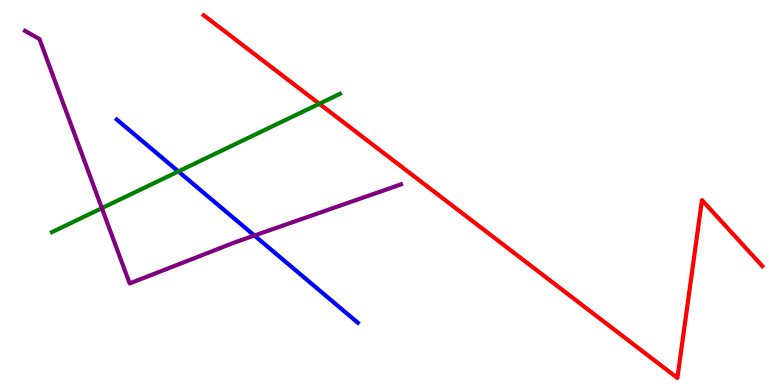[{'lines': ['blue', 'red'], 'intersections': []}, {'lines': ['green', 'red'], 'intersections': [{'x': 4.12, 'y': 7.3}]}, {'lines': ['purple', 'red'], 'intersections': []}, {'lines': ['blue', 'green'], 'intersections': [{'x': 2.3, 'y': 5.55}]}, {'lines': ['blue', 'purple'], 'intersections': [{'x': 3.28, 'y': 3.88}]}, {'lines': ['green', 'purple'], 'intersections': [{'x': 1.31, 'y': 4.59}]}]